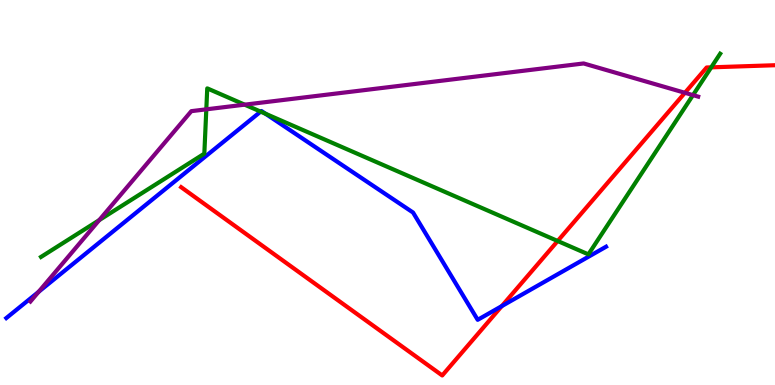[{'lines': ['blue', 'red'], 'intersections': [{'x': 6.47, 'y': 2.05}]}, {'lines': ['green', 'red'], 'intersections': [{'x': 7.2, 'y': 3.74}, {'x': 9.18, 'y': 8.25}]}, {'lines': ['purple', 'red'], 'intersections': [{'x': 8.84, 'y': 7.59}]}, {'lines': ['blue', 'green'], 'intersections': [{'x': 3.36, 'y': 7.1}, {'x': 3.43, 'y': 7.04}]}, {'lines': ['blue', 'purple'], 'intersections': [{'x': 0.498, 'y': 2.42}]}, {'lines': ['green', 'purple'], 'intersections': [{'x': 1.28, 'y': 4.28}, {'x': 2.66, 'y': 7.16}, {'x': 3.16, 'y': 7.28}, {'x': 8.94, 'y': 7.53}]}]